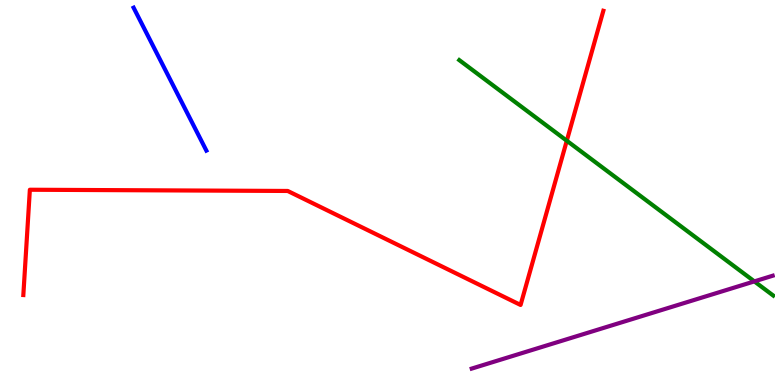[{'lines': ['blue', 'red'], 'intersections': []}, {'lines': ['green', 'red'], 'intersections': [{'x': 7.31, 'y': 6.34}]}, {'lines': ['purple', 'red'], 'intersections': []}, {'lines': ['blue', 'green'], 'intersections': []}, {'lines': ['blue', 'purple'], 'intersections': []}, {'lines': ['green', 'purple'], 'intersections': [{'x': 9.73, 'y': 2.69}]}]